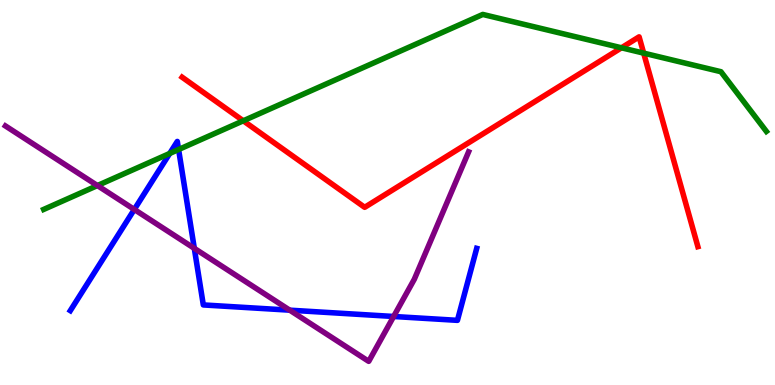[{'lines': ['blue', 'red'], 'intersections': []}, {'lines': ['green', 'red'], 'intersections': [{'x': 3.14, 'y': 6.86}, {'x': 8.02, 'y': 8.76}, {'x': 8.31, 'y': 8.62}]}, {'lines': ['purple', 'red'], 'intersections': []}, {'lines': ['blue', 'green'], 'intersections': [{'x': 2.19, 'y': 6.01}, {'x': 2.3, 'y': 6.12}]}, {'lines': ['blue', 'purple'], 'intersections': [{'x': 1.73, 'y': 4.56}, {'x': 2.51, 'y': 3.55}, {'x': 3.74, 'y': 1.94}, {'x': 5.08, 'y': 1.78}]}, {'lines': ['green', 'purple'], 'intersections': [{'x': 1.26, 'y': 5.18}]}]